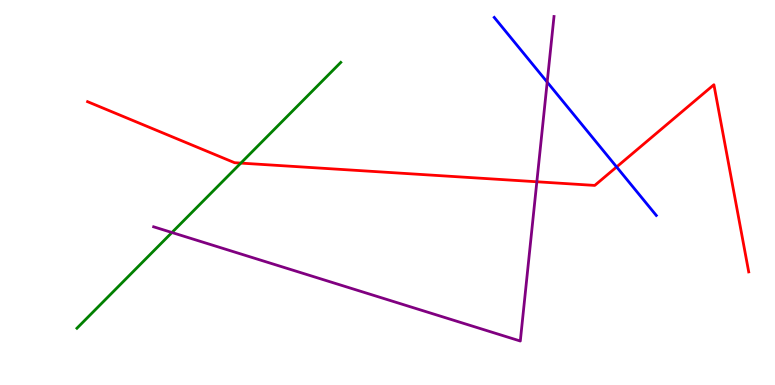[{'lines': ['blue', 'red'], 'intersections': [{'x': 7.96, 'y': 5.66}]}, {'lines': ['green', 'red'], 'intersections': [{'x': 3.11, 'y': 5.76}]}, {'lines': ['purple', 'red'], 'intersections': [{'x': 6.93, 'y': 5.28}]}, {'lines': ['blue', 'green'], 'intersections': []}, {'lines': ['blue', 'purple'], 'intersections': [{'x': 7.06, 'y': 7.87}]}, {'lines': ['green', 'purple'], 'intersections': [{'x': 2.22, 'y': 3.96}]}]